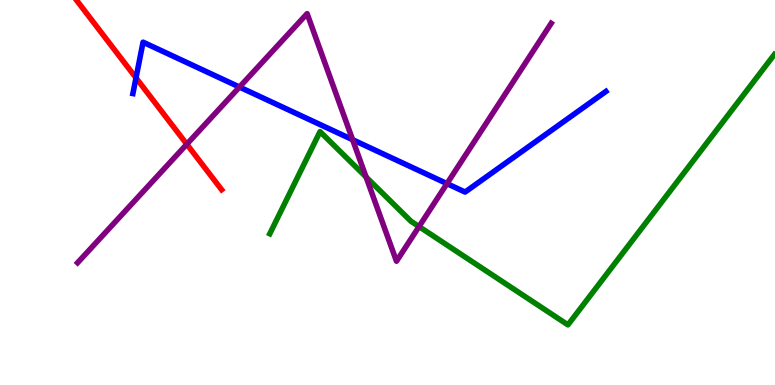[{'lines': ['blue', 'red'], 'intersections': [{'x': 1.75, 'y': 7.98}]}, {'lines': ['green', 'red'], 'intersections': []}, {'lines': ['purple', 'red'], 'intersections': [{'x': 2.41, 'y': 6.25}]}, {'lines': ['blue', 'green'], 'intersections': []}, {'lines': ['blue', 'purple'], 'intersections': [{'x': 3.09, 'y': 7.74}, {'x': 4.55, 'y': 6.37}, {'x': 5.77, 'y': 5.23}]}, {'lines': ['green', 'purple'], 'intersections': [{'x': 4.72, 'y': 5.4}, {'x': 5.41, 'y': 4.11}]}]